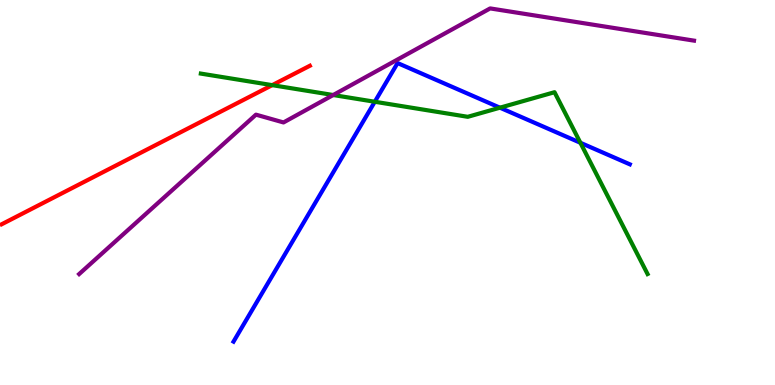[{'lines': ['blue', 'red'], 'intersections': []}, {'lines': ['green', 'red'], 'intersections': [{'x': 3.51, 'y': 7.79}]}, {'lines': ['purple', 'red'], 'intersections': []}, {'lines': ['blue', 'green'], 'intersections': [{'x': 4.84, 'y': 7.36}, {'x': 6.45, 'y': 7.2}, {'x': 7.49, 'y': 6.29}]}, {'lines': ['blue', 'purple'], 'intersections': []}, {'lines': ['green', 'purple'], 'intersections': [{'x': 4.3, 'y': 7.53}]}]